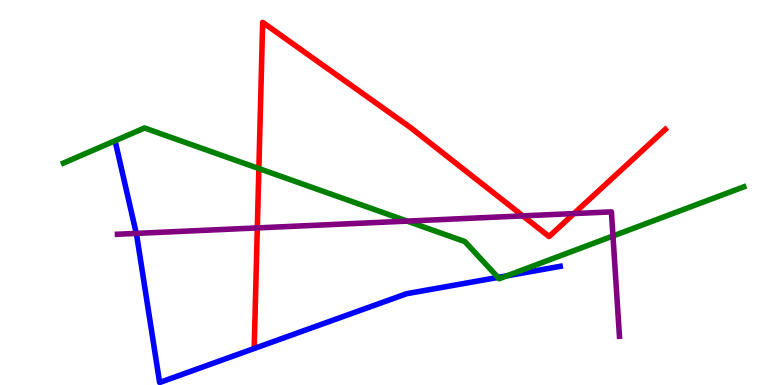[{'lines': ['blue', 'red'], 'intersections': []}, {'lines': ['green', 'red'], 'intersections': [{'x': 3.34, 'y': 5.62}]}, {'lines': ['purple', 'red'], 'intersections': [{'x': 3.32, 'y': 4.08}, {'x': 6.75, 'y': 4.39}, {'x': 7.41, 'y': 4.45}]}, {'lines': ['blue', 'green'], 'intersections': [{'x': 6.43, 'y': 2.79}, {'x': 6.54, 'y': 2.84}]}, {'lines': ['blue', 'purple'], 'intersections': [{'x': 1.76, 'y': 3.94}]}, {'lines': ['green', 'purple'], 'intersections': [{'x': 5.25, 'y': 4.26}, {'x': 7.91, 'y': 3.87}]}]